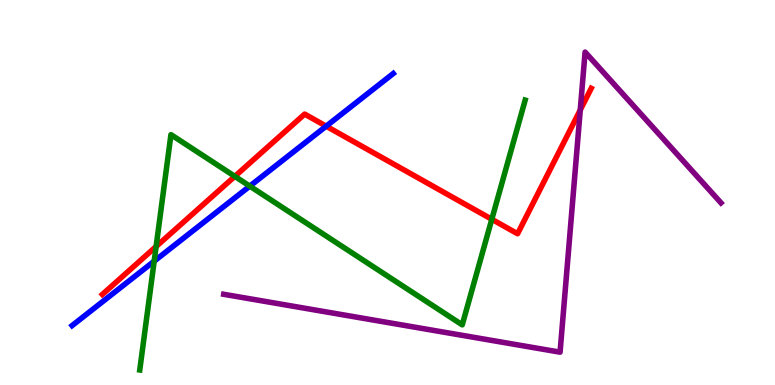[{'lines': ['blue', 'red'], 'intersections': [{'x': 4.21, 'y': 6.72}]}, {'lines': ['green', 'red'], 'intersections': [{'x': 2.01, 'y': 3.6}, {'x': 3.03, 'y': 5.42}, {'x': 6.35, 'y': 4.3}]}, {'lines': ['purple', 'red'], 'intersections': [{'x': 7.49, 'y': 7.14}]}, {'lines': ['blue', 'green'], 'intersections': [{'x': 1.99, 'y': 3.22}, {'x': 3.22, 'y': 5.17}]}, {'lines': ['blue', 'purple'], 'intersections': []}, {'lines': ['green', 'purple'], 'intersections': []}]